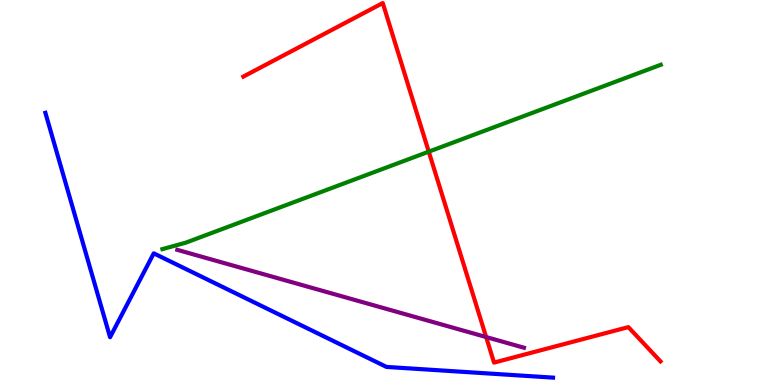[{'lines': ['blue', 'red'], 'intersections': []}, {'lines': ['green', 'red'], 'intersections': [{'x': 5.53, 'y': 6.06}]}, {'lines': ['purple', 'red'], 'intersections': [{'x': 6.27, 'y': 1.25}]}, {'lines': ['blue', 'green'], 'intersections': []}, {'lines': ['blue', 'purple'], 'intersections': []}, {'lines': ['green', 'purple'], 'intersections': []}]